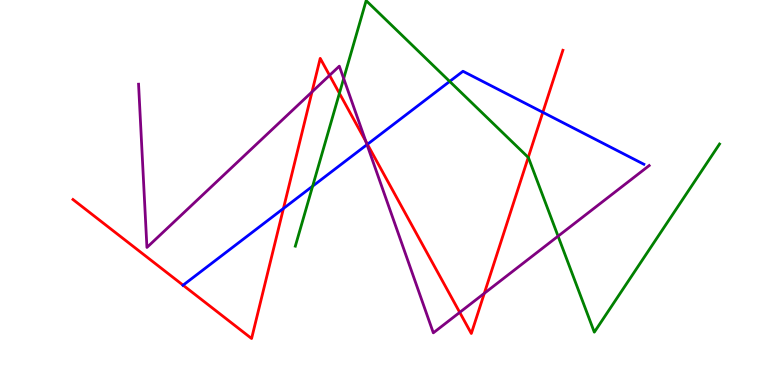[{'lines': ['blue', 'red'], 'intersections': [{'x': 2.36, 'y': 2.59}, {'x': 3.66, 'y': 4.58}, {'x': 4.74, 'y': 6.25}, {'x': 7.0, 'y': 7.08}]}, {'lines': ['green', 'red'], 'intersections': [{'x': 4.38, 'y': 7.58}, {'x': 6.82, 'y': 5.91}]}, {'lines': ['purple', 'red'], 'intersections': [{'x': 4.03, 'y': 7.61}, {'x': 4.25, 'y': 8.04}, {'x': 4.72, 'y': 6.32}, {'x': 5.93, 'y': 1.89}, {'x': 6.25, 'y': 2.38}]}, {'lines': ['blue', 'green'], 'intersections': [{'x': 4.03, 'y': 5.16}, {'x': 5.8, 'y': 7.89}]}, {'lines': ['blue', 'purple'], 'intersections': [{'x': 4.74, 'y': 6.24}]}, {'lines': ['green', 'purple'], 'intersections': [{'x': 4.43, 'y': 7.96}, {'x': 7.2, 'y': 3.87}]}]